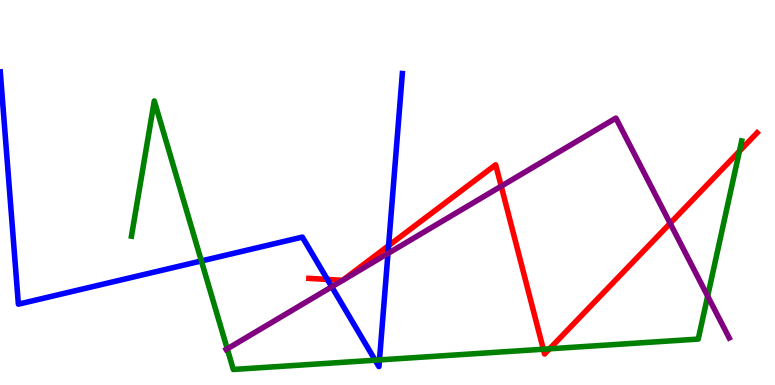[{'lines': ['blue', 'red'], 'intersections': [{'x': 4.22, 'y': 2.74}, {'x': 5.01, 'y': 3.62}]}, {'lines': ['green', 'red'], 'intersections': [{'x': 7.01, 'y': 0.93}, {'x': 7.09, 'y': 0.94}, {'x': 9.54, 'y': 6.07}]}, {'lines': ['purple', 'red'], 'intersections': [{'x': 6.47, 'y': 5.16}, {'x': 8.65, 'y': 4.2}]}, {'lines': ['blue', 'green'], 'intersections': [{'x': 2.6, 'y': 3.22}, {'x': 4.84, 'y': 0.644}, {'x': 4.9, 'y': 0.652}]}, {'lines': ['blue', 'purple'], 'intersections': [{'x': 4.28, 'y': 2.55}, {'x': 5.01, 'y': 3.42}]}, {'lines': ['green', 'purple'], 'intersections': [{'x': 2.93, 'y': 0.939}, {'x': 9.13, 'y': 2.31}]}]